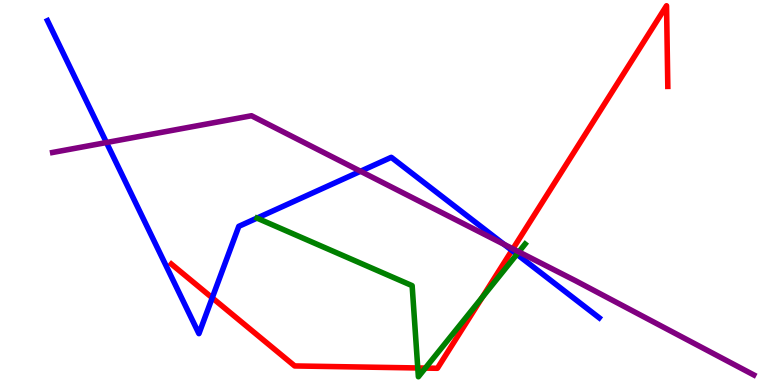[{'lines': ['blue', 'red'], 'intersections': [{'x': 2.74, 'y': 2.26}, {'x': 6.61, 'y': 3.5}]}, {'lines': ['green', 'red'], 'intersections': [{'x': 5.39, 'y': 0.442}, {'x': 5.49, 'y': 0.439}, {'x': 6.22, 'y': 2.28}]}, {'lines': ['purple', 'red'], 'intersections': [{'x': 6.62, 'y': 3.54}]}, {'lines': ['blue', 'green'], 'intersections': [{'x': 6.67, 'y': 3.4}]}, {'lines': ['blue', 'purple'], 'intersections': [{'x': 1.37, 'y': 6.3}, {'x': 4.65, 'y': 5.55}, {'x': 6.5, 'y': 3.65}]}, {'lines': ['green', 'purple'], 'intersections': [{'x': 6.69, 'y': 3.46}]}]